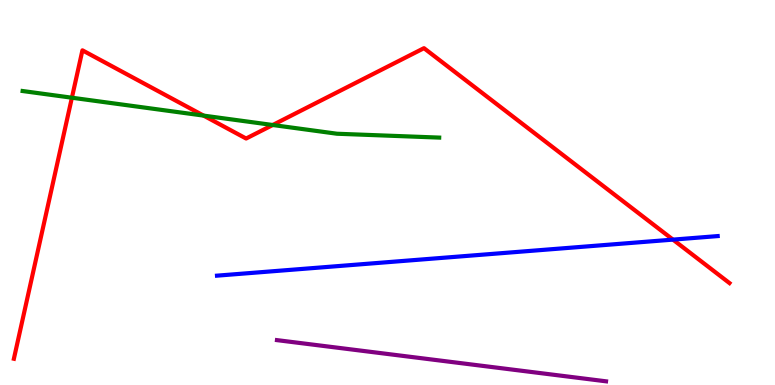[{'lines': ['blue', 'red'], 'intersections': [{'x': 8.68, 'y': 3.78}]}, {'lines': ['green', 'red'], 'intersections': [{'x': 0.928, 'y': 7.46}, {'x': 2.63, 'y': 7.0}, {'x': 3.52, 'y': 6.75}]}, {'lines': ['purple', 'red'], 'intersections': []}, {'lines': ['blue', 'green'], 'intersections': []}, {'lines': ['blue', 'purple'], 'intersections': []}, {'lines': ['green', 'purple'], 'intersections': []}]